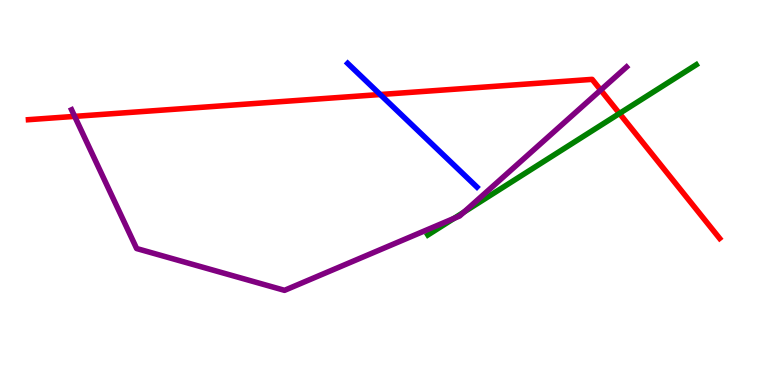[{'lines': ['blue', 'red'], 'intersections': [{'x': 4.91, 'y': 7.54}]}, {'lines': ['green', 'red'], 'intersections': [{'x': 7.99, 'y': 7.05}]}, {'lines': ['purple', 'red'], 'intersections': [{'x': 0.963, 'y': 6.98}, {'x': 7.75, 'y': 7.66}]}, {'lines': ['blue', 'green'], 'intersections': []}, {'lines': ['blue', 'purple'], 'intersections': []}, {'lines': ['green', 'purple'], 'intersections': [{'x': 5.86, 'y': 4.33}, {'x': 5.99, 'y': 4.49}]}]